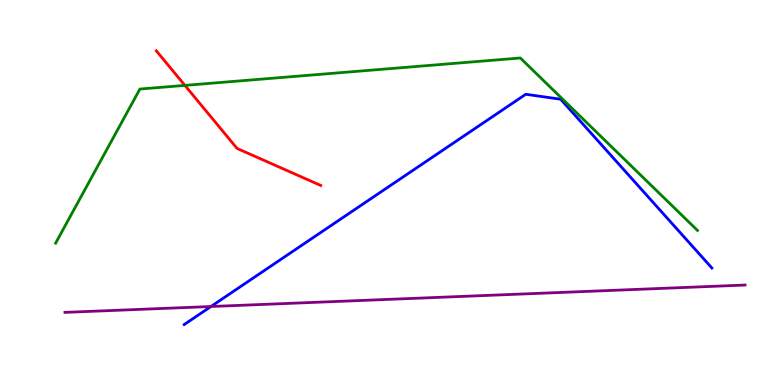[{'lines': ['blue', 'red'], 'intersections': []}, {'lines': ['green', 'red'], 'intersections': [{'x': 2.39, 'y': 7.78}]}, {'lines': ['purple', 'red'], 'intersections': []}, {'lines': ['blue', 'green'], 'intersections': []}, {'lines': ['blue', 'purple'], 'intersections': [{'x': 2.72, 'y': 2.04}]}, {'lines': ['green', 'purple'], 'intersections': []}]